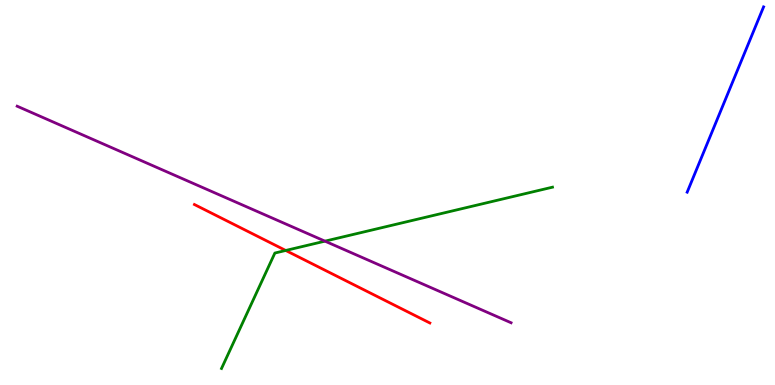[{'lines': ['blue', 'red'], 'intersections': []}, {'lines': ['green', 'red'], 'intersections': [{'x': 3.69, 'y': 3.49}]}, {'lines': ['purple', 'red'], 'intersections': []}, {'lines': ['blue', 'green'], 'intersections': []}, {'lines': ['blue', 'purple'], 'intersections': []}, {'lines': ['green', 'purple'], 'intersections': [{'x': 4.19, 'y': 3.74}]}]